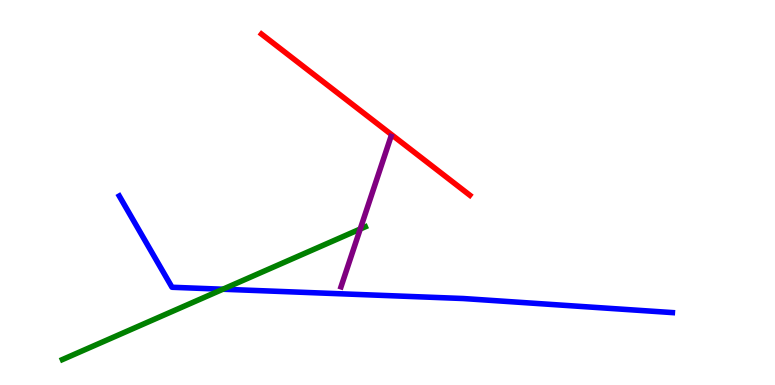[{'lines': ['blue', 'red'], 'intersections': []}, {'lines': ['green', 'red'], 'intersections': []}, {'lines': ['purple', 'red'], 'intersections': []}, {'lines': ['blue', 'green'], 'intersections': [{'x': 2.88, 'y': 2.49}]}, {'lines': ['blue', 'purple'], 'intersections': []}, {'lines': ['green', 'purple'], 'intersections': [{'x': 4.65, 'y': 4.05}]}]